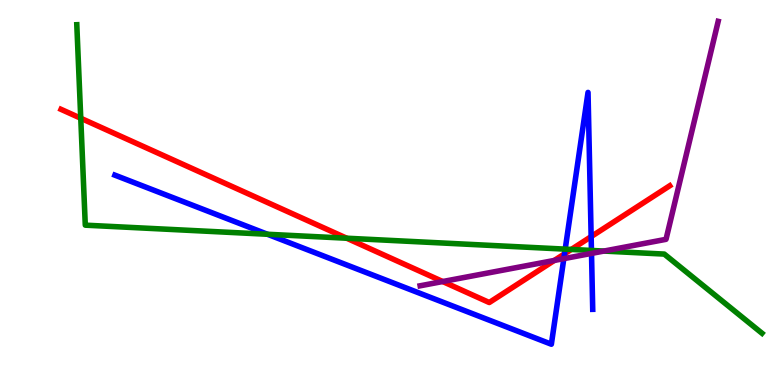[{'lines': ['blue', 'red'], 'intersections': [{'x': 7.28, 'y': 3.41}, {'x': 7.63, 'y': 3.85}]}, {'lines': ['green', 'red'], 'intersections': [{'x': 1.04, 'y': 6.93}, {'x': 4.47, 'y': 3.81}, {'x': 7.37, 'y': 3.52}]}, {'lines': ['purple', 'red'], 'intersections': [{'x': 5.71, 'y': 2.69}, {'x': 7.15, 'y': 3.24}]}, {'lines': ['blue', 'green'], 'intersections': [{'x': 3.45, 'y': 3.92}, {'x': 7.29, 'y': 3.53}, {'x': 7.63, 'y': 3.49}]}, {'lines': ['blue', 'purple'], 'intersections': [{'x': 7.28, 'y': 3.28}, {'x': 7.63, 'y': 3.42}]}, {'lines': ['green', 'purple'], 'intersections': [{'x': 7.79, 'y': 3.48}]}]